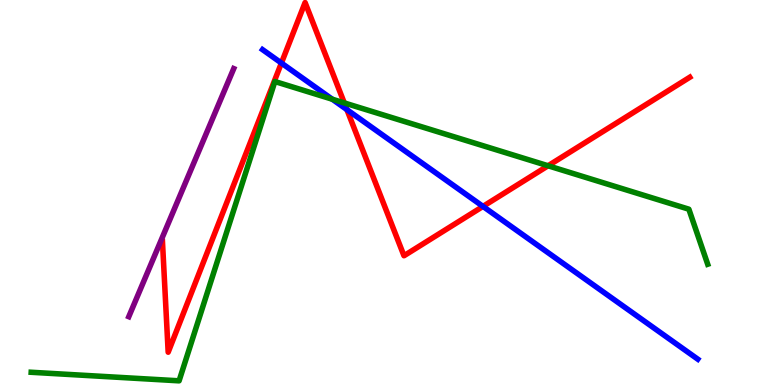[{'lines': ['blue', 'red'], 'intersections': [{'x': 3.63, 'y': 8.36}, {'x': 4.48, 'y': 7.15}, {'x': 6.23, 'y': 4.64}]}, {'lines': ['green', 'red'], 'intersections': [{'x': 4.44, 'y': 7.33}, {'x': 7.07, 'y': 5.69}]}, {'lines': ['purple', 'red'], 'intersections': []}, {'lines': ['blue', 'green'], 'intersections': [{'x': 4.29, 'y': 7.42}]}, {'lines': ['blue', 'purple'], 'intersections': []}, {'lines': ['green', 'purple'], 'intersections': []}]